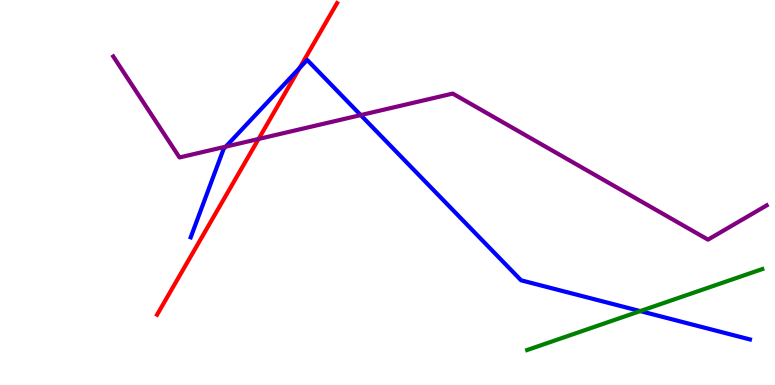[{'lines': ['blue', 'red'], 'intersections': [{'x': 3.87, 'y': 8.23}]}, {'lines': ['green', 'red'], 'intersections': []}, {'lines': ['purple', 'red'], 'intersections': [{'x': 3.34, 'y': 6.39}]}, {'lines': ['blue', 'green'], 'intersections': [{'x': 8.26, 'y': 1.92}]}, {'lines': ['blue', 'purple'], 'intersections': [{'x': 2.91, 'y': 6.19}, {'x': 4.65, 'y': 7.01}]}, {'lines': ['green', 'purple'], 'intersections': []}]